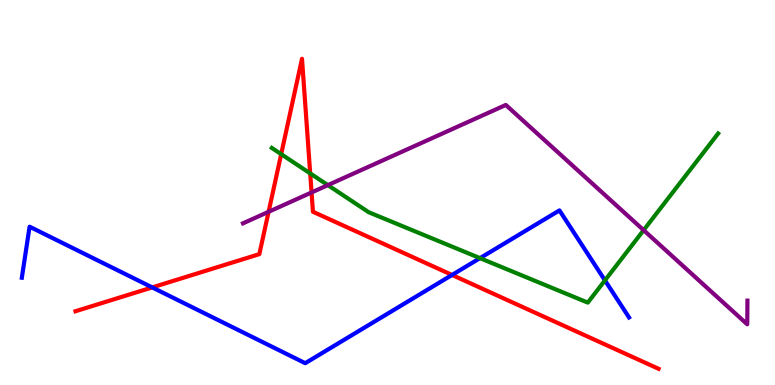[{'lines': ['blue', 'red'], 'intersections': [{'x': 1.96, 'y': 2.53}, {'x': 5.83, 'y': 2.86}]}, {'lines': ['green', 'red'], 'intersections': [{'x': 3.63, 'y': 6.0}, {'x': 4.0, 'y': 5.5}]}, {'lines': ['purple', 'red'], 'intersections': [{'x': 3.47, 'y': 4.5}, {'x': 4.02, 'y': 5.0}]}, {'lines': ['blue', 'green'], 'intersections': [{'x': 6.19, 'y': 3.29}, {'x': 7.81, 'y': 2.72}]}, {'lines': ['blue', 'purple'], 'intersections': []}, {'lines': ['green', 'purple'], 'intersections': [{'x': 4.23, 'y': 5.19}, {'x': 8.3, 'y': 4.02}]}]